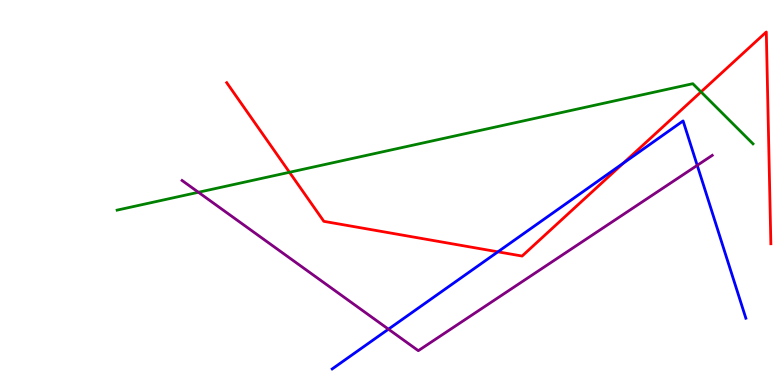[{'lines': ['blue', 'red'], 'intersections': [{'x': 6.42, 'y': 3.46}, {'x': 8.04, 'y': 5.76}]}, {'lines': ['green', 'red'], 'intersections': [{'x': 3.74, 'y': 5.53}, {'x': 9.05, 'y': 7.61}]}, {'lines': ['purple', 'red'], 'intersections': []}, {'lines': ['blue', 'green'], 'intersections': []}, {'lines': ['blue', 'purple'], 'intersections': [{'x': 5.01, 'y': 1.45}, {'x': 9.0, 'y': 5.71}]}, {'lines': ['green', 'purple'], 'intersections': [{'x': 2.56, 'y': 5.01}]}]